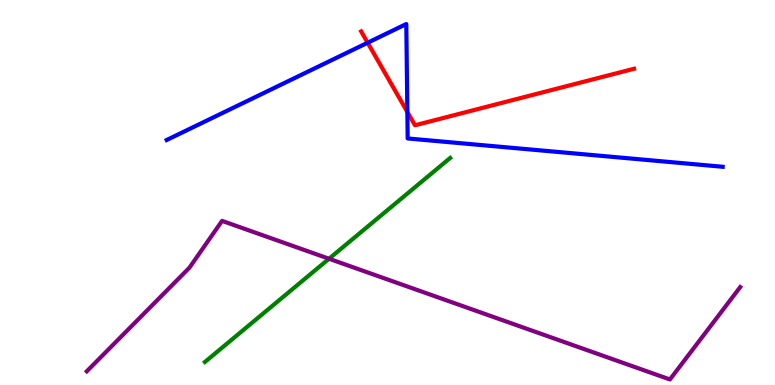[{'lines': ['blue', 'red'], 'intersections': [{'x': 4.74, 'y': 8.89}, {'x': 5.26, 'y': 7.09}]}, {'lines': ['green', 'red'], 'intersections': []}, {'lines': ['purple', 'red'], 'intersections': []}, {'lines': ['blue', 'green'], 'intersections': []}, {'lines': ['blue', 'purple'], 'intersections': []}, {'lines': ['green', 'purple'], 'intersections': [{'x': 4.25, 'y': 3.28}]}]